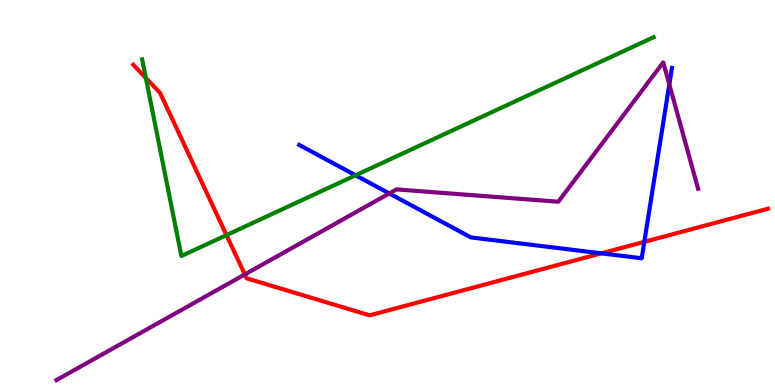[{'lines': ['blue', 'red'], 'intersections': [{'x': 7.76, 'y': 3.42}, {'x': 8.31, 'y': 3.72}]}, {'lines': ['green', 'red'], 'intersections': [{'x': 1.88, 'y': 7.98}, {'x': 2.92, 'y': 3.89}]}, {'lines': ['purple', 'red'], 'intersections': [{'x': 3.16, 'y': 2.87}]}, {'lines': ['blue', 'green'], 'intersections': [{'x': 4.59, 'y': 5.45}]}, {'lines': ['blue', 'purple'], 'intersections': [{'x': 5.02, 'y': 4.98}, {'x': 8.64, 'y': 7.81}]}, {'lines': ['green', 'purple'], 'intersections': []}]